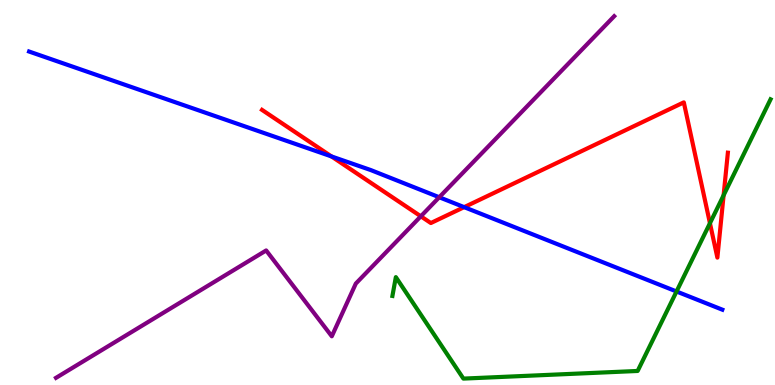[{'lines': ['blue', 'red'], 'intersections': [{'x': 4.28, 'y': 5.94}, {'x': 5.99, 'y': 4.62}]}, {'lines': ['green', 'red'], 'intersections': [{'x': 9.16, 'y': 4.2}, {'x': 9.34, 'y': 4.93}]}, {'lines': ['purple', 'red'], 'intersections': [{'x': 5.43, 'y': 4.38}]}, {'lines': ['blue', 'green'], 'intersections': [{'x': 8.73, 'y': 2.43}]}, {'lines': ['blue', 'purple'], 'intersections': [{'x': 5.67, 'y': 4.88}]}, {'lines': ['green', 'purple'], 'intersections': []}]